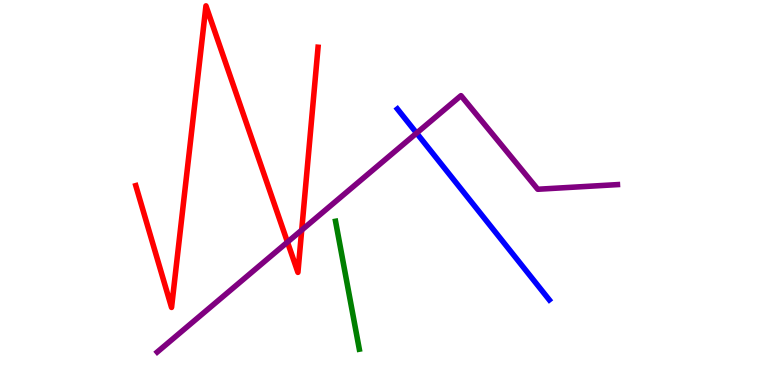[{'lines': ['blue', 'red'], 'intersections': []}, {'lines': ['green', 'red'], 'intersections': []}, {'lines': ['purple', 'red'], 'intersections': [{'x': 3.71, 'y': 3.71}, {'x': 3.89, 'y': 4.02}]}, {'lines': ['blue', 'green'], 'intersections': []}, {'lines': ['blue', 'purple'], 'intersections': [{'x': 5.38, 'y': 6.54}]}, {'lines': ['green', 'purple'], 'intersections': []}]